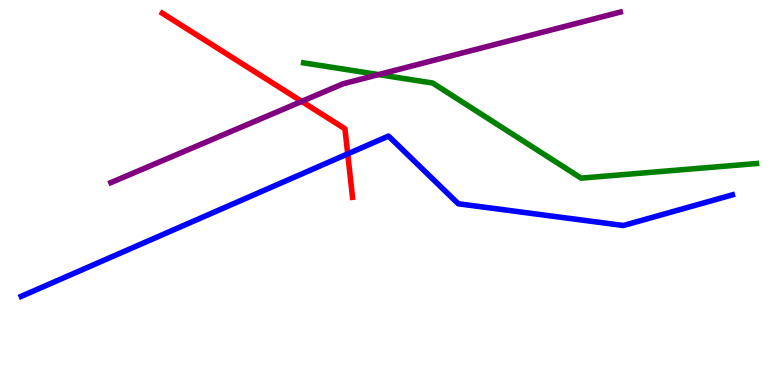[{'lines': ['blue', 'red'], 'intersections': [{'x': 4.49, 'y': 6.0}]}, {'lines': ['green', 'red'], 'intersections': []}, {'lines': ['purple', 'red'], 'intersections': [{'x': 3.89, 'y': 7.37}]}, {'lines': ['blue', 'green'], 'intersections': []}, {'lines': ['blue', 'purple'], 'intersections': []}, {'lines': ['green', 'purple'], 'intersections': [{'x': 4.89, 'y': 8.06}]}]